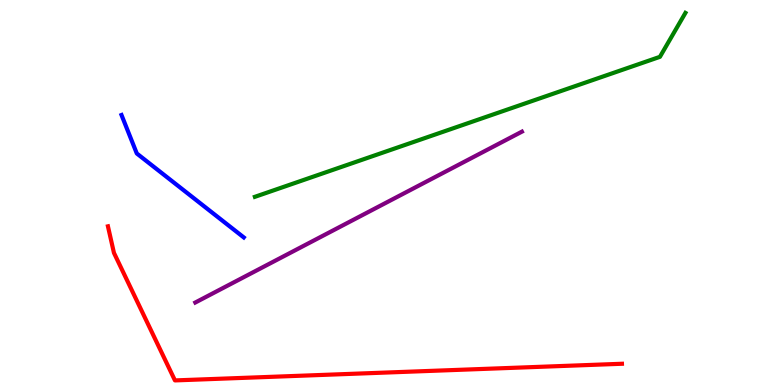[{'lines': ['blue', 'red'], 'intersections': []}, {'lines': ['green', 'red'], 'intersections': []}, {'lines': ['purple', 'red'], 'intersections': []}, {'lines': ['blue', 'green'], 'intersections': []}, {'lines': ['blue', 'purple'], 'intersections': []}, {'lines': ['green', 'purple'], 'intersections': []}]